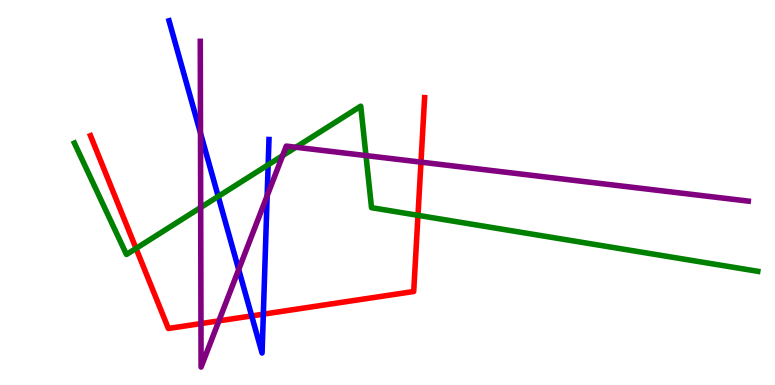[{'lines': ['blue', 'red'], 'intersections': [{'x': 3.25, 'y': 1.79}, {'x': 3.4, 'y': 1.84}]}, {'lines': ['green', 'red'], 'intersections': [{'x': 1.76, 'y': 3.55}, {'x': 5.39, 'y': 4.41}]}, {'lines': ['purple', 'red'], 'intersections': [{'x': 2.59, 'y': 1.6}, {'x': 2.82, 'y': 1.67}, {'x': 5.43, 'y': 5.79}]}, {'lines': ['blue', 'green'], 'intersections': [{'x': 2.82, 'y': 4.9}, {'x': 3.46, 'y': 5.72}]}, {'lines': ['blue', 'purple'], 'intersections': [{'x': 2.59, 'y': 6.54}, {'x': 3.08, 'y': 3.0}, {'x': 3.45, 'y': 4.92}]}, {'lines': ['green', 'purple'], 'intersections': [{'x': 2.59, 'y': 4.61}, {'x': 3.65, 'y': 5.96}, {'x': 3.82, 'y': 6.18}, {'x': 4.72, 'y': 5.96}]}]